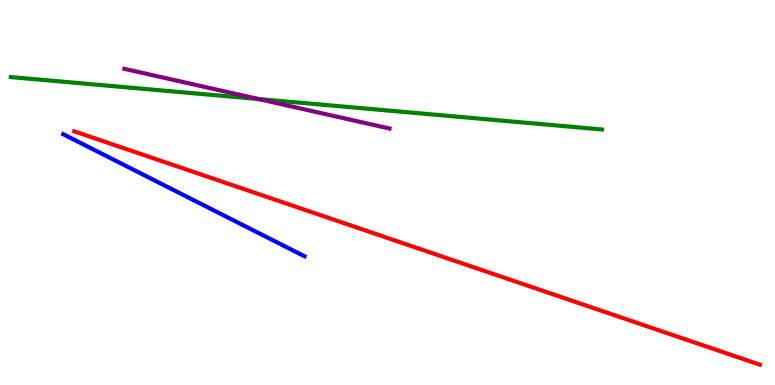[{'lines': ['blue', 'red'], 'intersections': []}, {'lines': ['green', 'red'], 'intersections': []}, {'lines': ['purple', 'red'], 'intersections': []}, {'lines': ['blue', 'green'], 'intersections': []}, {'lines': ['blue', 'purple'], 'intersections': []}, {'lines': ['green', 'purple'], 'intersections': [{'x': 3.34, 'y': 7.43}]}]